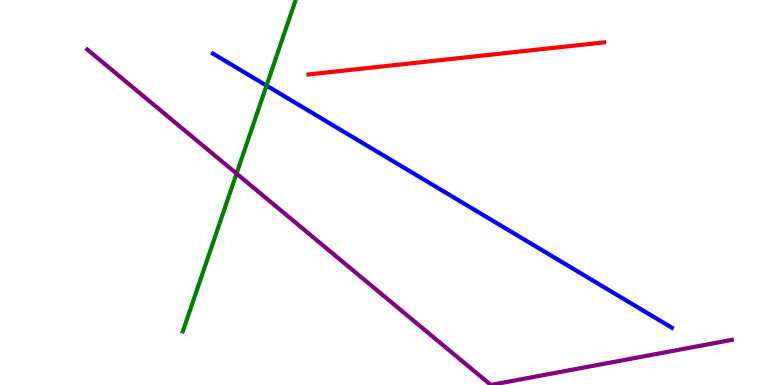[{'lines': ['blue', 'red'], 'intersections': []}, {'lines': ['green', 'red'], 'intersections': []}, {'lines': ['purple', 'red'], 'intersections': []}, {'lines': ['blue', 'green'], 'intersections': [{'x': 3.44, 'y': 7.78}]}, {'lines': ['blue', 'purple'], 'intersections': []}, {'lines': ['green', 'purple'], 'intersections': [{'x': 3.05, 'y': 5.49}]}]